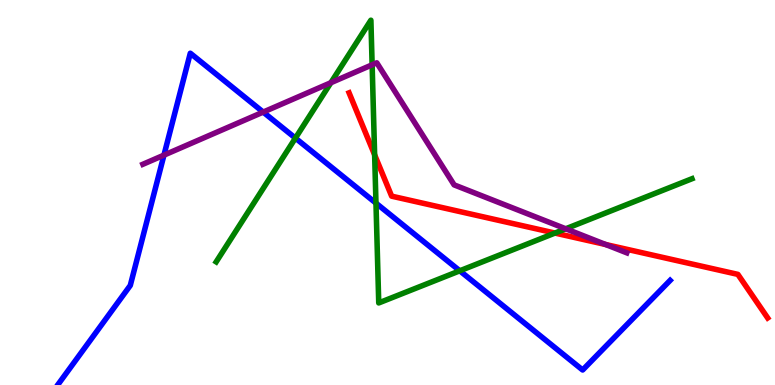[{'lines': ['blue', 'red'], 'intersections': []}, {'lines': ['green', 'red'], 'intersections': [{'x': 4.83, 'y': 5.98}, {'x': 7.16, 'y': 3.95}]}, {'lines': ['purple', 'red'], 'intersections': [{'x': 7.82, 'y': 3.65}]}, {'lines': ['blue', 'green'], 'intersections': [{'x': 3.81, 'y': 6.41}, {'x': 4.85, 'y': 4.72}, {'x': 5.93, 'y': 2.97}]}, {'lines': ['blue', 'purple'], 'intersections': [{'x': 2.12, 'y': 5.97}, {'x': 3.4, 'y': 7.09}]}, {'lines': ['green', 'purple'], 'intersections': [{'x': 4.27, 'y': 7.85}, {'x': 4.8, 'y': 8.32}, {'x': 7.3, 'y': 4.06}]}]